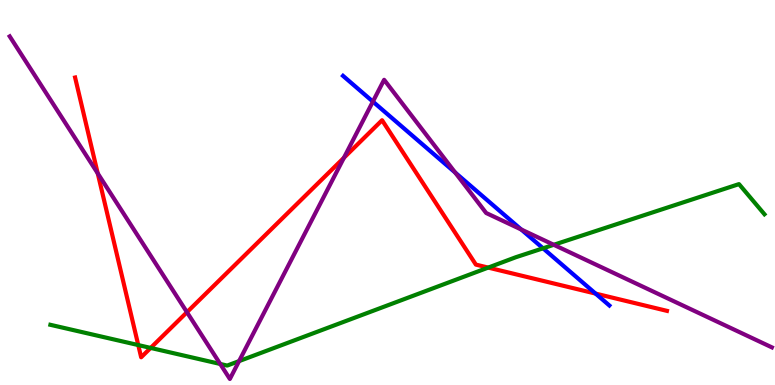[{'lines': ['blue', 'red'], 'intersections': [{'x': 7.68, 'y': 2.37}]}, {'lines': ['green', 'red'], 'intersections': [{'x': 1.78, 'y': 1.04}, {'x': 1.94, 'y': 0.963}, {'x': 6.3, 'y': 3.05}]}, {'lines': ['purple', 'red'], 'intersections': [{'x': 1.26, 'y': 5.5}, {'x': 2.41, 'y': 1.89}, {'x': 4.44, 'y': 5.9}]}, {'lines': ['blue', 'green'], 'intersections': [{'x': 7.01, 'y': 3.55}]}, {'lines': ['blue', 'purple'], 'intersections': [{'x': 4.81, 'y': 7.36}, {'x': 5.87, 'y': 5.52}, {'x': 6.73, 'y': 4.04}]}, {'lines': ['green', 'purple'], 'intersections': [{'x': 2.84, 'y': 0.547}, {'x': 3.08, 'y': 0.62}, {'x': 7.15, 'y': 3.64}]}]